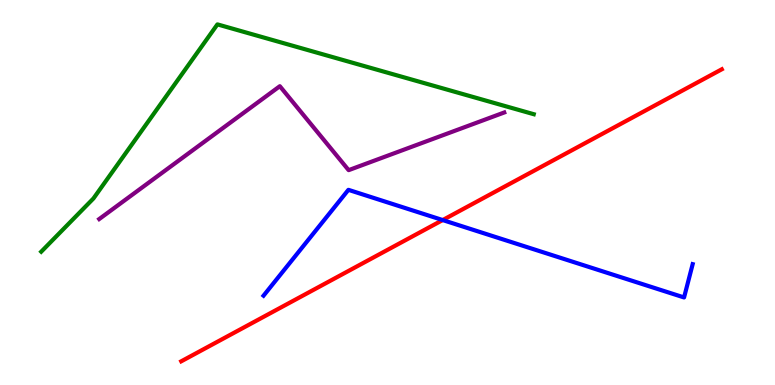[{'lines': ['blue', 'red'], 'intersections': [{'x': 5.71, 'y': 4.28}]}, {'lines': ['green', 'red'], 'intersections': []}, {'lines': ['purple', 'red'], 'intersections': []}, {'lines': ['blue', 'green'], 'intersections': []}, {'lines': ['blue', 'purple'], 'intersections': []}, {'lines': ['green', 'purple'], 'intersections': []}]